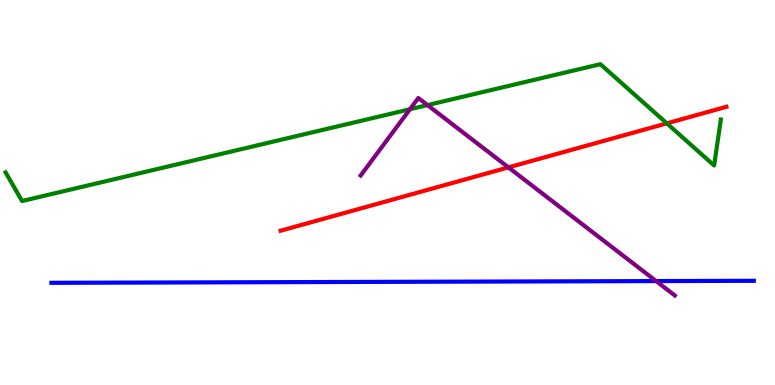[{'lines': ['blue', 'red'], 'intersections': []}, {'lines': ['green', 'red'], 'intersections': [{'x': 8.6, 'y': 6.8}]}, {'lines': ['purple', 'red'], 'intersections': [{'x': 6.56, 'y': 5.65}]}, {'lines': ['blue', 'green'], 'intersections': []}, {'lines': ['blue', 'purple'], 'intersections': [{'x': 8.47, 'y': 2.7}]}, {'lines': ['green', 'purple'], 'intersections': [{'x': 5.29, 'y': 7.16}, {'x': 5.52, 'y': 7.27}]}]